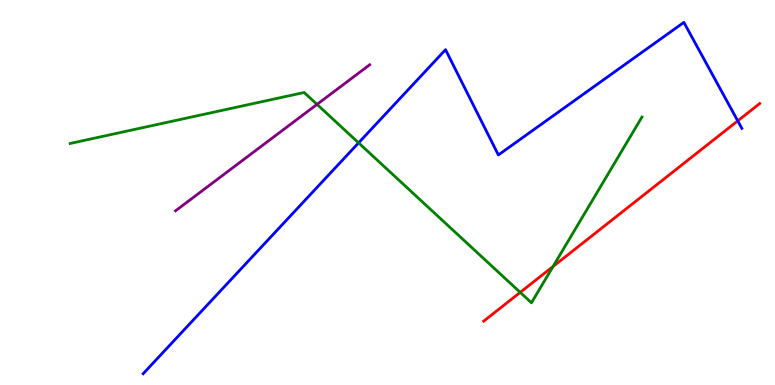[{'lines': ['blue', 'red'], 'intersections': [{'x': 9.52, 'y': 6.86}]}, {'lines': ['green', 'red'], 'intersections': [{'x': 6.71, 'y': 2.41}, {'x': 7.14, 'y': 3.08}]}, {'lines': ['purple', 'red'], 'intersections': []}, {'lines': ['blue', 'green'], 'intersections': [{'x': 4.63, 'y': 6.29}]}, {'lines': ['blue', 'purple'], 'intersections': []}, {'lines': ['green', 'purple'], 'intersections': [{'x': 4.09, 'y': 7.29}]}]